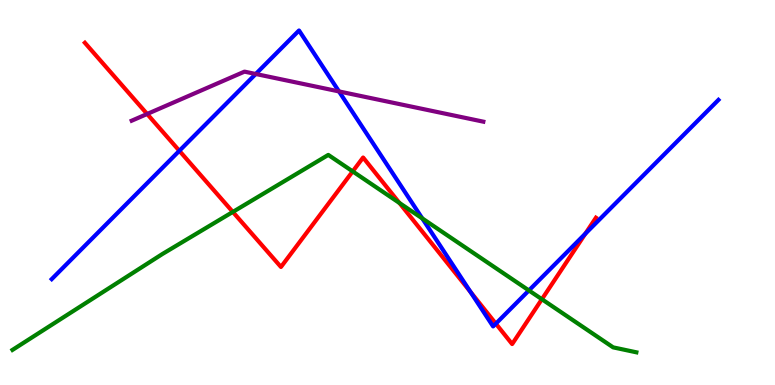[{'lines': ['blue', 'red'], 'intersections': [{'x': 2.31, 'y': 6.08}, {'x': 6.07, 'y': 2.42}, {'x': 6.4, 'y': 1.59}, {'x': 7.55, 'y': 3.93}]}, {'lines': ['green', 'red'], 'intersections': [{'x': 3.0, 'y': 4.5}, {'x': 4.55, 'y': 5.55}, {'x': 5.15, 'y': 4.73}, {'x': 6.99, 'y': 2.23}]}, {'lines': ['purple', 'red'], 'intersections': [{'x': 1.9, 'y': 7.04}]}, {'lines': ['blue', 'green'], 'intersections': [{'x': 5.45, 'y': 4.33}, {'x': 6.82, 'y': 2.46}]}, {'lines': ['blue', 'purple'], 'intersections': [{'x': 3.3, 'y': 8.08}, {'x': 4.37, 'y': 7.63}]}, {'lines': ['green', 'purple'], 'intersections': []}]